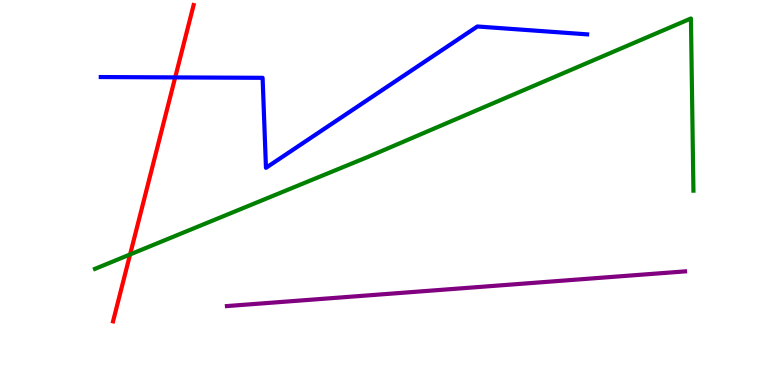[{'lines': ['blue', 'red'], 'intersections': [{'x': 2.26, 'y': 7.99}]}, {'lines': ['green', 'red'], 'intersections': [{'x': 1.68, 'y': 3.39}]}, {'lines': ['purple', 'red'], 'intersections': []}, {'lines': ['blue', 'green'], 'intersections': []}, {'lines': ['blue', 'purple'], 'intersections': []}, {'lines': ['green', 'purple'], 'intersections': []}]